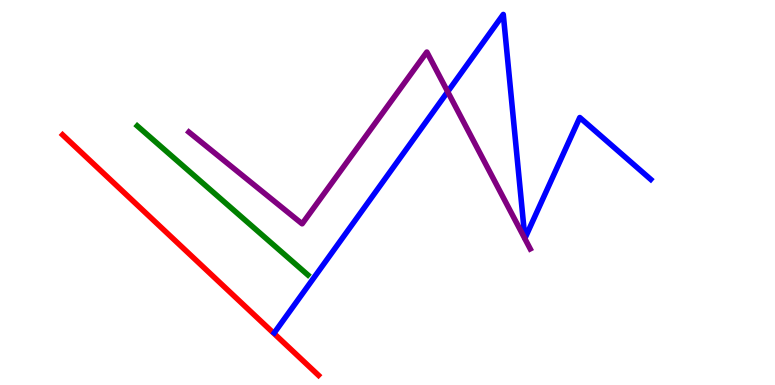[{'lines': ['blue', 'red'], 'intersections': []}, {'lines': ['green', 'red'], 'intersections': []}, {'lines': ['purple', 'red'], 'intersections': []}, {'lines': ['blue', 'green'], 'intersections': []}, {'lines': ['blue', 'purple'], 'intersections': [{'x': 5.78, 'y': 7.62}]}, {'lines': ['green', 'purple'], 'intersections': []}]